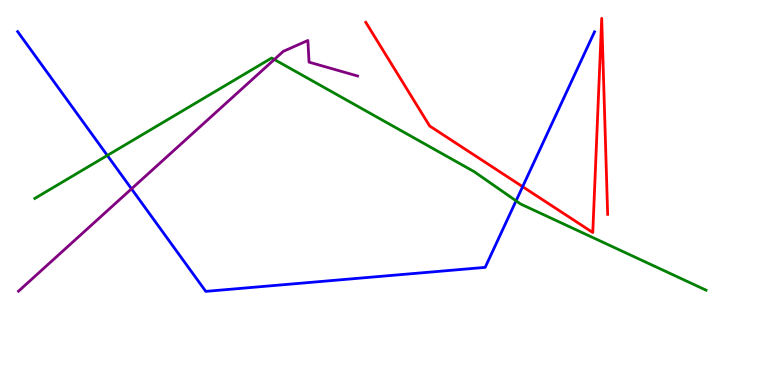[{'lines': ['blue', 'red'], 'intersections': [{'x': 6.74, 'y': 5.15}]}, {'lines': ['green', 'red'], 'intersections': []}, {'lines': ['purple', 'red'], 'intersections': []}, {'lines': ['blue', 'green'], 'intersections': [{'x': 1.38, 'y': 5.96}, {'x': 6.66, 'y': 4.78}]}, {'lines': ['blue', 'purple'], 'intersections': [{'x': 1.7, 'y': 5.1}]}, {'lines': ['green', 'purple'], 'intersections': [{'x': 3.54, 'y': 8.45}]}]